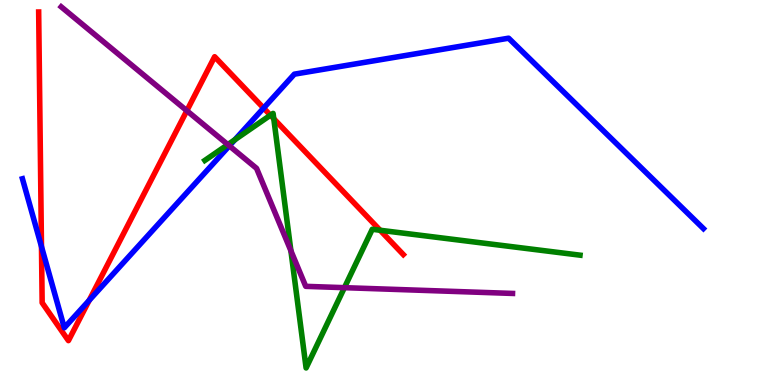[{'lines': ['blue', 'red'], 'intersections': [{'x': 0.535, 'y': 3.6}, {'x': 1.15, 'y': 2.2}, {'x': 3.4, 'y': 7.19}]}, {'lines': ['green', 'red'], 'intersections': [{'x': 3.49, 'y': 7.01}, {'x': 3.53, 'y': 6.92}, {'x': 4.9, 'y': 4.02}]}, {'lines': ['purple', 'red'], 'intersections': [{'x': 2.41, 'y': 7.12}]}, {'lines': ['blue', 'green'], 'intersections': [{'x': 3.03, 'y': 6.37}]}, {'lines': ['blue', 'purple'], 'intersections': [{'x': 2.96, 'y': 6.21}]}, {'lines': ['green', 'purple'], 'intersections': [{'x': 2.94, 'y': 6.24}, {'x': 3.75, 'y': 3.49}, {'x': 4.44, 'y': 2.53}]}]